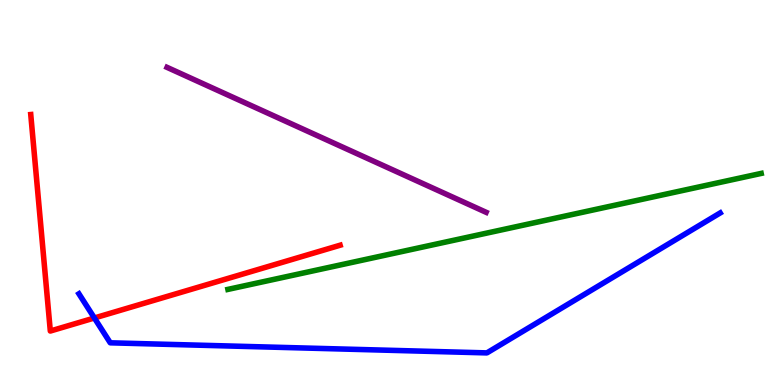[{'lines': ['blue', 'red'], 'intersections': [{'x': 1.22, 'y': 1.74}]}, {'lines': ['green', 'red'], 'intersections': []}, {'lines': ['purple', 'red'], 'intersections': []}, {'lines': ['blue', 'green'], 'intersections': []}, {'lines': ['blue', 'purple'], 'intersections': []}, {'lines': ['green', 'purple'], 'intersections': []}]